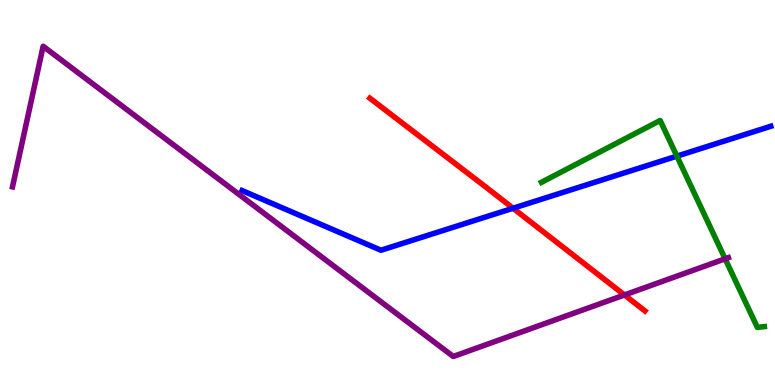[{'lines': ['blue', 'red'], 'intersections': [{'x': 6.62, 'y': 4.59}]}, {'lines': ['green', 'red'], 'intersections': []}, {'lines': ['purple', 'red'], 'intersections': [{'x': 8.06, 'y': 2.34}]}, {'lines': ['blue', 'green'], 'intersections': [{'x': 8.73, 'y': 5.94}]}, {'lines': ['blue', 'purple'], 'intersections': []}, {'lines': ['green', 'purple'], 'intersections': [{'x': 9.36, 'y': 3.28}]}]